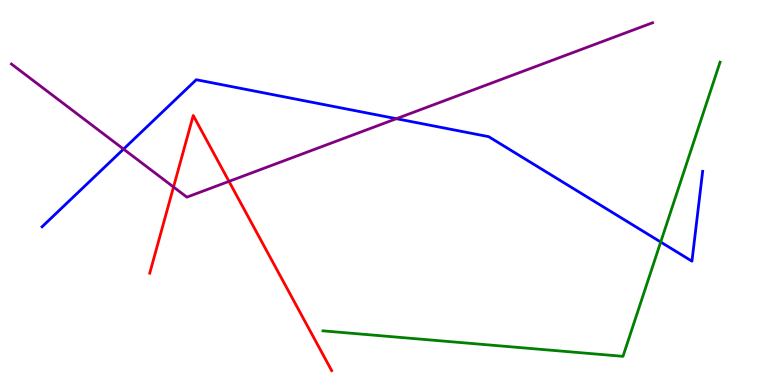[{'lines': ['blue', 'red'], 'intersections': []}, {'lines': ['green', 'red'], 'intersections': []}, {'lines': ['purple', 'red'], 'intersections': [{'x': 2.24, 'y': 5.14}, {'x': 2.95, 'y': 5.29}]}, {'lines': ['blue', 'green'], 'intersections': [{'x': 8.53, 'y': 3.71}]}, {'lines': ['blue', 'purple'], 'intersections': [{'x': 1.59, 'y': 6.13}, {'x': 5.11, 'y': 6.92}]}, {'lines': ['green', 'purple'], 'intersections': []}]